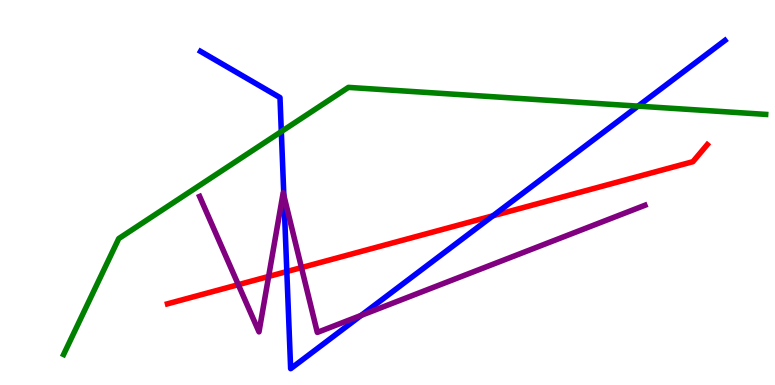[{'lines': ['blue', 'red'], 'intersections': [{'x': 3.7, 'y': 2.95}, {'x': 6.36, 'y': 4.4}]}, {'lines': ['green', 'red'], 'intersections': []}, {'lines': ['purple', 'red'], 'intersections': [{'x': 3.07, 'y': 2.61}, {'x': 3.47, 'y': 2.82}, {'x': 3.89, 'y': 3.05}]}, {'lines': ['blue', 'green'], 'intersections': [{'x': 3.63, 'y': 6.58}, {'x': 8.23, 'y': 7.24}]}, {'lines': ['blue', 'purple'], 'intersections': [{'x': 3.66, 'y': 4.93}, {'x': 4.66, 'y': 1.81}]}, {'lines': ['green', 'purple'], 'intersections': []}]